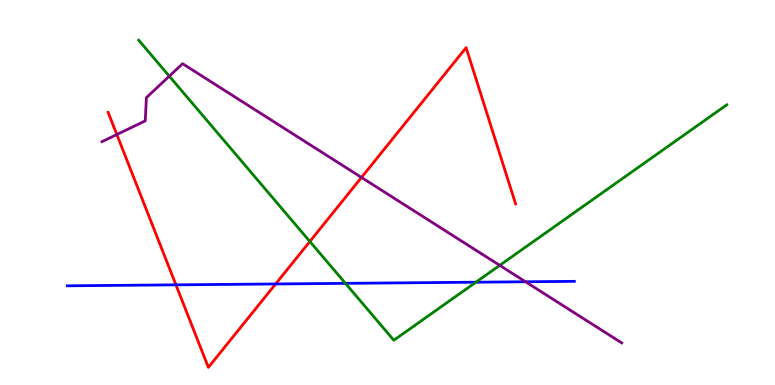[{'lines': ['blue', 'red'], 'intersections': [{'x': 2.27, 'y': 2.6}, {'x': 3.56, 'y': 2.62}]}, {'lines': ['green', 'red'], 'intersections': [{'x': 4.0, 'y': 3.73}]}, {'lines': ['purple', 'red'], 'intersections': [{'x': 1.51, 'y': 6.51}, {'x': 4.66, 'y': 5.39}]}, {'lines': ['blue', 'green'], 'intersections': [{'x': 4.46, 'y': 2.64}, {'x': 6.14, 'y': 2.67}]}, {'lines': ['blue', 'purple'], 'intersections': [{'x': 6.78, 'y': 2.68}]}, {'lines': ['green', 'purple'], 'intersections': [{'x': 2.18, 'y': 8.02}, {'x': 6.45, 'y': 3.11}]}]